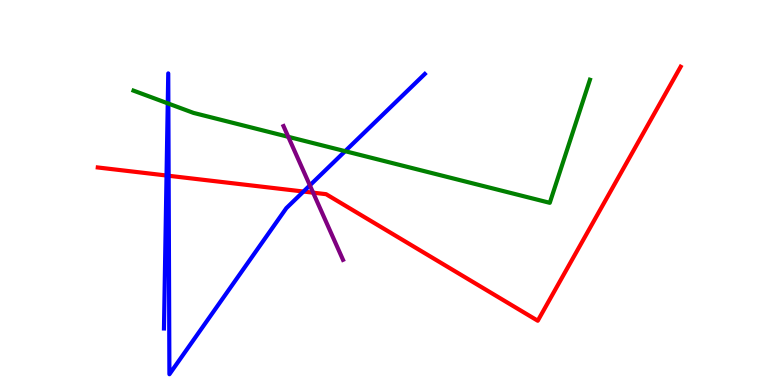[{'lines': ['blue', 'red'], 'intersections': [{'x': 2.15, 'y': 5.44}, {'x': 2.18, 'y': 5.43}, {'x': 3.92, 'y': 5.02}]}, {'lines': ['green', 'red'], 'intersections': []}, {'lines': ['purple', 'red'], 'intersections': [{'x': 4.04, 'y': 5.0}]}, {'lines': ['blue', 'green'], 'intersections': [{'x': 2.16, 'y': 7.32}, {'x': 2.17, 'y': 7.31}, {'x': 4.45, 'y': 6.07}]}, {'lines': ['blue', 'purple'], 'intersections': [{'x': 4.0, 'y': 5.19}]}, {'lines': ['green', 'purple'], 'intersections': [{'x': 3.72, 'y': 6.45}]}]